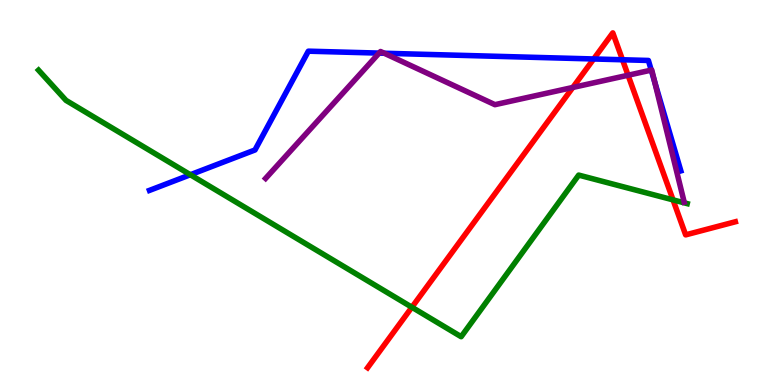[{'lines': ['blue', 'red'], 'intersections': [{'x': 7.66, 'y': 8.47}, {'x': 8.03, 'y': 8.45}]}, {'lines': ['green', 'red'], 'intersections': [{'x': 5.31, 'y': 2.02}, {'x': 8.68, 'y': 4.81}]}, {'lines': ['purple', 'red'], 'intersections': [{'x': 7.39, 'y': 7.73}, {'x': 8.1, 'y': 8.05}]}, {'lines': ['blue', 'green'], 'intersections': [{'x': 2.46, 'y': 5.46}]}, {'lines': ['blue', 'purple'], 'intersections': [{'x': 4.89, 'y': 8.62}, {'x': 4.96, 'y': 8.62}, {'x': 8.4, 'y': 8.18}, {'x': 8.45, 'y': 7.88}]}, {'lines': ['green', 'purple'], 'intersections': []}]